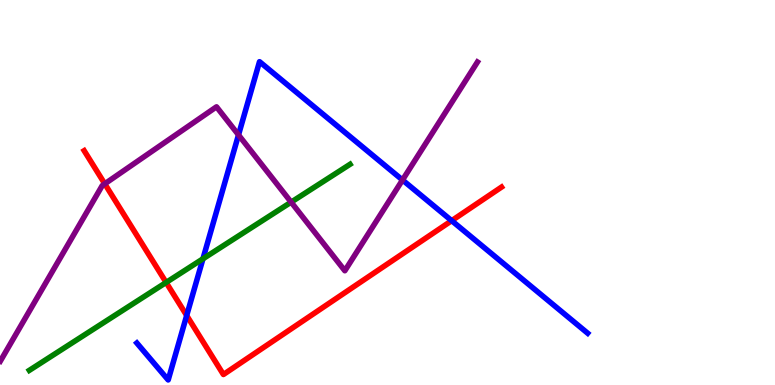[{'lines': ['blue', 'red'], 'intersections': [{'x': 2.41, 'y': 1.81}, {'x': 5.83, 'y': 4.27}]}, {'lines': ['green', 'red'], 'intersections': [{'x': 2.14, 'y': 2.66}]}, {'lines': ['purple', 'red'], 'intersections': [{'x': 1.35, 'y': 5.23}]}, {'lines': ['blue', 'green'], 'intersections': [{'x': 2.62, 'y': 3.28}]}, {'lines': ['blue', 'purple'], 'intersections': [{'x': 3.08, 'y': 6.5}, {'x': 5.19, 'y': 5.32}]}, {'lines': ['green', 'purple'], 'intersections': [{'x': 3.76, 'y': 4.75}]}]